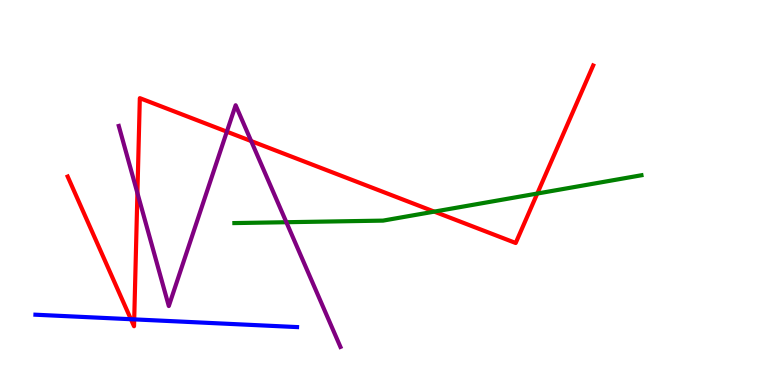[{'lines': ['blue', 'red'], 'intersections': [{'x': 1.69, 'y': 1.71}, {'x': 1.73, 'y': 1.7}]}, {'lines': ['green', 'red'], 'intersections': [{'x': 5.6, 'y': 4.5}, {'x': 6.93, 'y': 4.97}]}, {'lines': ['purple', 'red'], 'intersections': [{'x': 1.77, 'y': 4.99}, {'x': 2.93, 'y': 6.58}, {'x': 3.24, 'y': 6.34}]}, {'lines': ['blue', 'green'], 'intersections': []}, {'lines': ['blue', 'purple'], 'intersections': []}, {'lines': ['green', 'purple'], 'intersections': [{'x': 3.69, 'y': 4.23}]}]